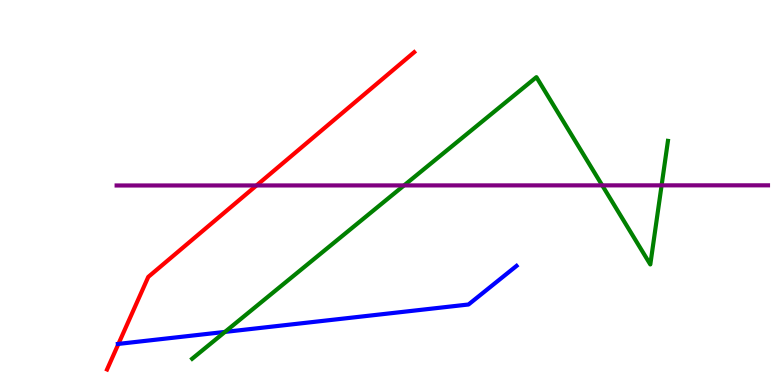[{'lines': ['blue', 'red'], 'intersections': [{'x': 1.53, 'y': 1.07}]}, {'lines': ['green', 'red'], 'intersections': []}, {'lines': ['purple', 'red'], 'intersections': [{'x': 3.31, 'y': 5.18}]}, {'lines': ['blue', 'green'], 'intersections': [{'x': 2.9, 'y': 1.38}]}, {'lines': ['blue', 'purple'], 'intersections': []}, {'lines': ['green', 'purple'], 'intersections': [{'x': 5.21, 'y': 5.18}, {'x': 7.77, 'y': 5.19}, {'x': 8.54, 'y': 5.19}]}]